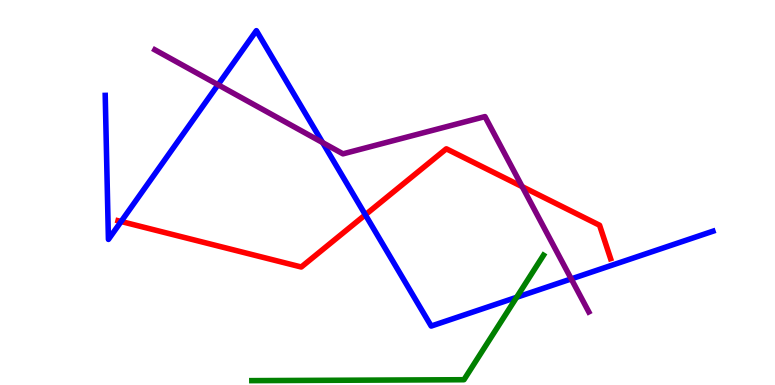[{'lines': ['blue', 'red'], 'intersections': [{'x': 1.56, 'y': 4.25}, {'x': 4.71, 'y': 4.42}]}, {'lines': ['green', 'red'], 'intersections': []}, {'lines': ['purple', 'red'], 'intersections': [{'x': 6.74, 'y': 5.15}]}, {'lines': ['blue', 'green'], 'intersections': [{'x': 6.67, 'y': 2.28}]}, {'lines': ['blue', 'purple'], 'intersections': [{'x': 2.81, 'y': 7.8}, {'x': 4.16, 'y': 6.3}, {'x': 7.37, 'y': 2.76}]}, {'lines': ['green', 'purple'], 'intersections': []}]